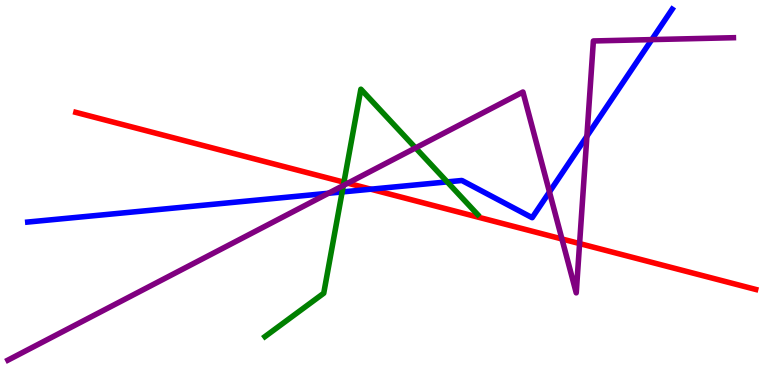[{'lines': ['blue', 'red'], 'intersections': [{'x': 4.79, 'y': 5.09}]}, {'lines': ['green', 'red'], 'intersections': [{'x': 4.44, 'y': 5.27}]}, {'lines': ['purple', 'red'], 'intersections': [{'x': 4.49, 'y': 5.24}, {'x': 7.25, 'y': 3.79}, {'x': 7.48, 'y': 3.67}]}, {'lines': ['blue', 'green'], 'intersections': [{'x': 4.42, 'y': 5.01}, {'x': 5.77, 'y': 5.28}]}, {'lines': ['blue', 'purple'], 'intersections': [{'x': 4.24, 'y': 4.98}, {'x': 7.09, 'y': 5.01}, {'x': 7.57, 'y': 6.46}, {'x': 8.41, 'y': 8.97}]}, {'lines': ['green', 'purple'], 'intersections': [{'x': 4.43, 'y': 5.18}, {'x': 5.36, 'y': 6.16}]}]